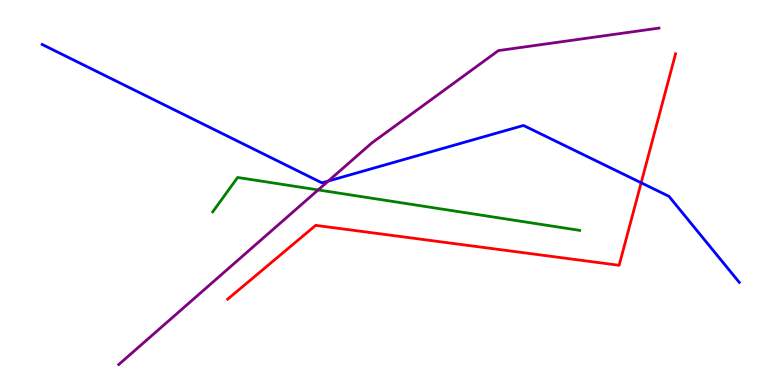[{'lines': ['blue', 'red'], 'intersections': [{'x': 8.27, 'y': 5.25}]}, {'lines': ['green', 'red'], 'intersections': []}, {'lines': ['purple', 'red'], 'intersections': []}, {'lines': ['blue', 'green'], 'intersections': []}, {'lines': ['blue', 'purple'], 'intersections': [{'x': 4.24, 'y': 5.3}]}, {'lines': ['green', 'purple'], 'intersections': [{'x': 4.11, 'y': 5.07}]}]